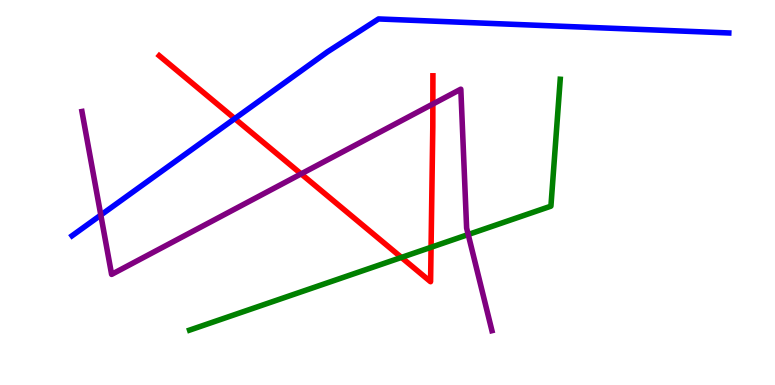[{'lines': ['blue', 'red'], 'intersections': [{'x': 3.03, 'y': 6.92}]}, {'lines': ['green', 'red'], 'intersections': [{'x': 5.18, 'y': 3.31}, {'x': 5.56, 'y': 3.58}]}, {'lines': ['purple', 'red'], 'intersections': [{'x': 3.89, 'y': 5.48}, {'x': 5.59, 'y': 7.3}]}, {'lines': ['blue', 'green'], 'intersections': []}, {'lines': ['blue', 'purple'], 'intersections': [{'x': 1.3, 'y': 4.41}]}, {'lines': ['green', 'purple'], 'intersections': [{'x': 6.04, 'y': 3.91}]}]